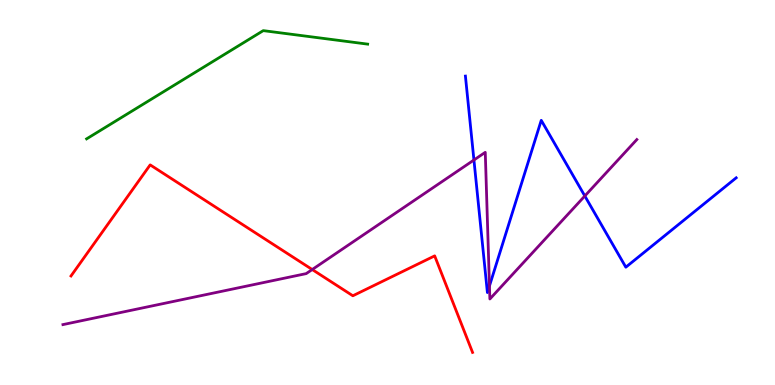[{'lines': ['blue', 'red'], 'intersections': []}, {'lines': ['green', 'red'], 'intersections': []}, {'lines': ['purple', 'red'], 'intersections': [{'x': 4.03, 'y': 3.0}]}, {'lines': ['blue', 'green'], 'intersections': []}, {'lines': ['blue', 'purple'], 'intersections': [{'x': 6.12, 'y': 5.84}, {'x': 6.32, 'y': 2.57}, {'x': 7.55, 'y': 4.91}]}, {'lines': ['green', 'purple'], 'intersections': []}]